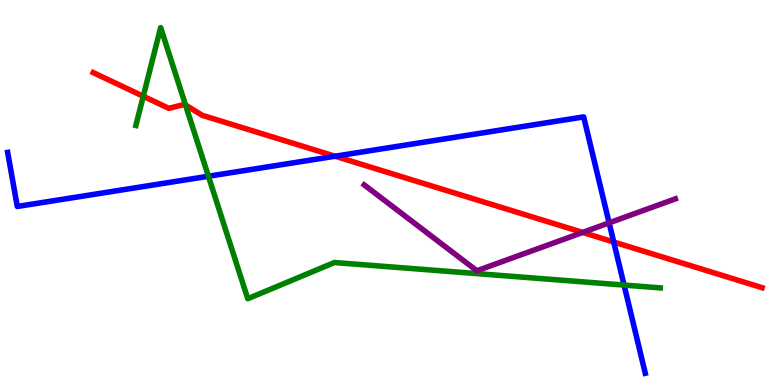[{'lines': ['blue', 'red'], 'intersections': [{'x': 4.32, 'y': 5.94}, {'x': 7.92, 'y': 3.71}]}, {'lines': ['green', 'red'], 'intersections': [{'x': 1.85, 'y': 7.5}, {'x': 2.39, 'y': 7.27}]}, {'lines': ['purple', 'red'], 'intersections': [{'x': 7.52, 'y': 3.96}]}, {'lines': ['blue', 'green'], 'intersections': [{'x': 2.69, 'y': 5.42}, {'x': 8.05, 'y': 2.6}]}, {'lines': ['blue', 'purple'], 'intersections': [{'x': 7.86, 'y': 4.21}]}, {'lines': ['green', 'purple'], 'intersections': []}]